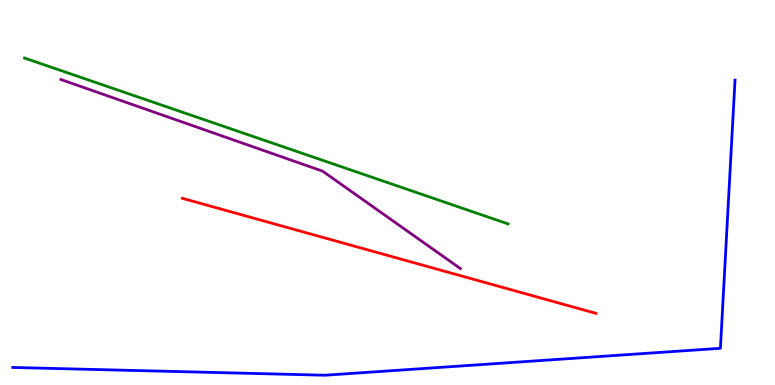[{'lines': ['blue', 'red'], 'intersections': []}, {'lines': ['green', 'red'], 'intersections': []}, {'lines': ['purple', 'red'], 'intersections': []}, {'lines': ['blue', 'green'], 'intersections': []}, {'lines': ['blue', 'purple'], 'intersections': []}, {'lines': ['green', 'purple'], 'intersections': []}]